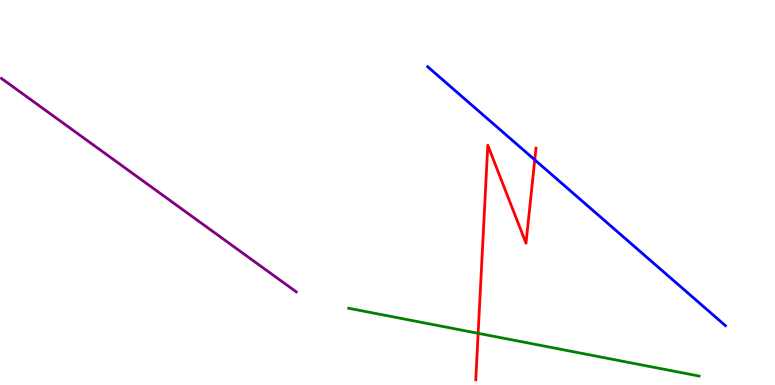[{'lines': ['blue', 'red'], 'intersections': [{'x': 6.9, 'y': 5.85}]}, {'lines': ['green', 'red'], 'intersections': [{'x': 6.17, 'y': 1.34}]}, {'lines': ['purple', 'red'], 'intersections': []}, {'lines': ['blue', 'green'], 'intersections': []}, {'lines': ['blue', 'purple'], 'intersections': []}, {'lines': ['green', 'purple'], 'intersections': []}]